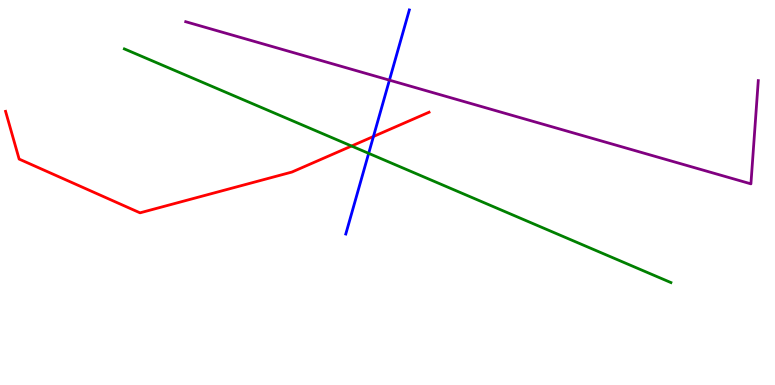[{'lines': ['blue', 'red'], 'intersections': [{'x': 4.82, 'y': 6.45}]}, {'lines': ['green', 'red'], 'intersections': [{'x': 4.54, 'y': 6.21}]}, {'lines': ['purple', 'red'], 'intersections': []}, {'lines': ['blue', 'green'], 'intersections': [{'x': 4.76, 'y': 6.02}]}, {'lines': ['blue', 'purple'], 'intersections': [{'x': 5.02, 'y': 7.92}]}, {'lines': ['green', 'purple'], 'intersections': []}]